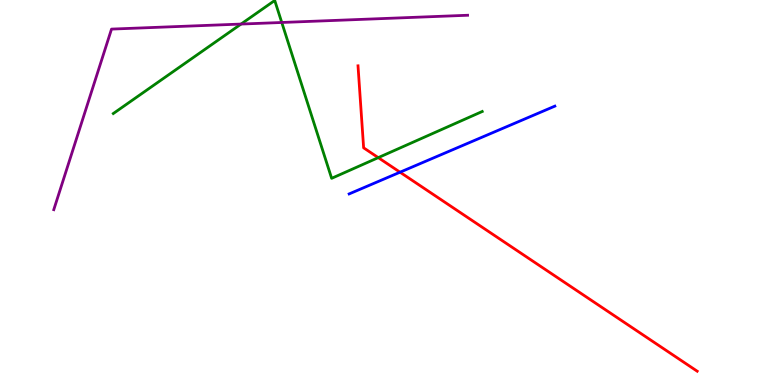[{'lines': ['blue', 'red'], 'intersections': [{'x': 5.16, 'y': 5.53}]}, {'lines': ['green', 'red'], 'intersections': [{'x': 4.88, 'y': 5.91}]}, {'lines': ['purple', 'red'], 'intersections': []}, {'lines': ['blue', 'green'], 'intersections': []}, {'lines': ['blue', 'purple'], 'intersections': []}, {'lines': ['green', 'purple'], 'intersections': [{'x': 3.11, 'y': 9.38}, {'x': 3.64, 'y': 9.42}]}]